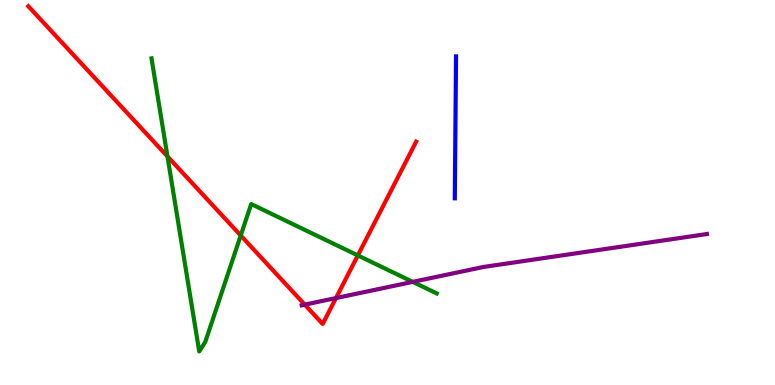[{'lines': ['blue', 'red'], 'intersections': []}, {'lines': ['green', 'red'], 'intersections': [{'x': 2.16, 'y': 5.94}, {'x': 3.11, 'y': 3.88}, {'x': 4.62, 'y': 3.37}]}, {'lines': ['purple', 'red'], 'intersections': [{'x': 3.93, 'y': 2.09}, {'x': 4.34, 'y': 2.26}]}, {'lines': ['blue', 'green'], 'intersections': []}, {'lines': ['blue', 'purple'], 'intersections': []}, {'lines': ['green', 'purple'], 'intersections': [{'x': 5.33, 'y': 2.68}]}]